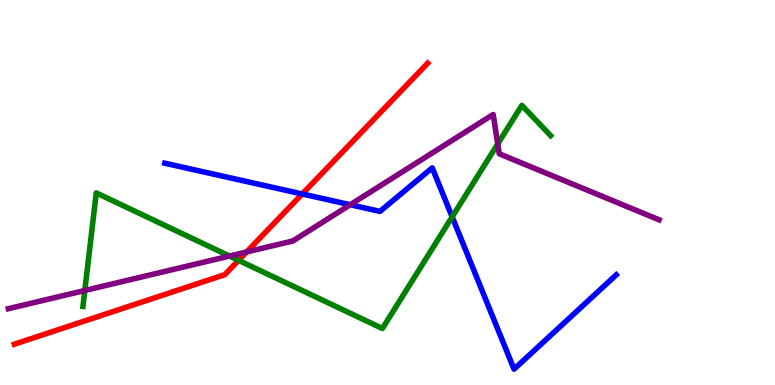[{'lines': ['blue', 'red'], 'intersections': [{'x': 3.9, 'y': 4.96}]}, {'lines': ['green', 'red'], 'intersections': [{'x': 3.08, 'y': 3.24}]}, {'lines': ['purple', 'red'], 'intersections': [{'x': 3.18, 'y': 3.45}]}, {'lines': ['blue', 'green'], 'intersections': [{'x': 5.83, 'y': 4.37}]}, {'lines': ['blue', 'purple'], 'intersections': [{'x': 4.52, 'y': 4.68}]}, {'lines': ['green', 'purple'], 'intersections': [{'x': 1.09, 'y': 2.45}, {'x': 2.96, 'y': 3.35}, {'x': 6.42, 'y': 6.26}]}]